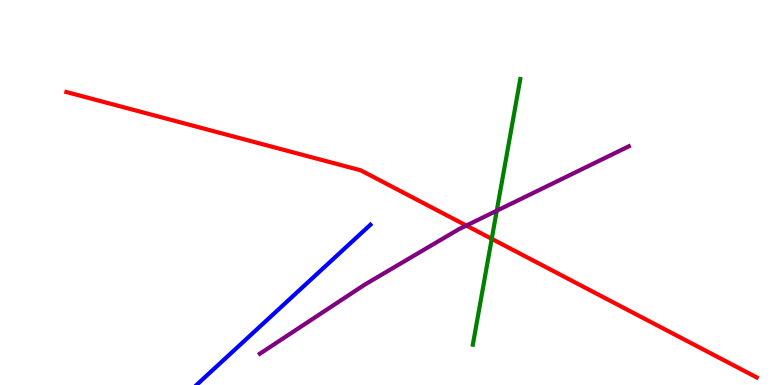[{'lines': ['blue', 'red'], 'intersections': []}, {'lines': ['green', 'red'], 'intersections': [{'x': 6.35, 'y': 3.8}]}, {'lines': ['purple', 'red'], 'intersections': [{'x': 6.02, 'y': 4.14}]}, {'lines': ['blue', 'green'], 'intersections': []}, {'lines': ['blue', 'purple'], 'intersections': []}, {'lines': ['green', 'purple'], 'intersections': [{'x': 6.41, 'y': 4.53}]}]